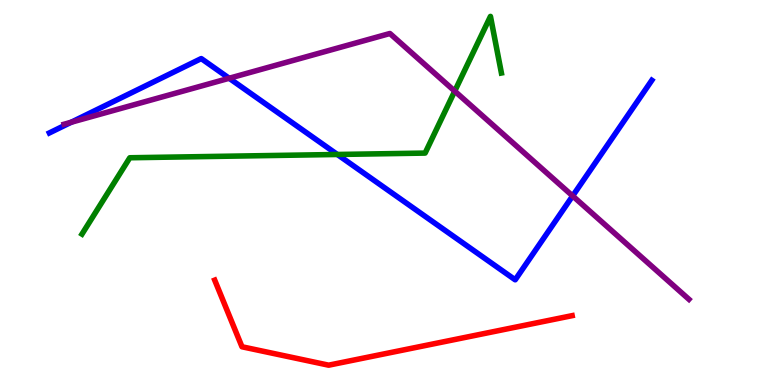[{'lines': ['blue', 'red'], 'intersections': []}, {'lines': ['green', 'red'], 'intersections': []}, {'lines': ['purple', 'red'], 'intersections': []}, {'lines': ['blue', 'green'], 'intersections': [{'x': 4.35, 'y': 5.99}]}, {'lines': ['blue', 'purple'], 'intersections': [{'x': 0.918, 'y': 6.82}, {'x': 2.96, 'y': 7.97}, {'x': 7.39, 'y': 4.91}]}, {'lines': ['green', 'purple'], 'intersections': [{'x': 5.87, 'y': 7.63}]}]